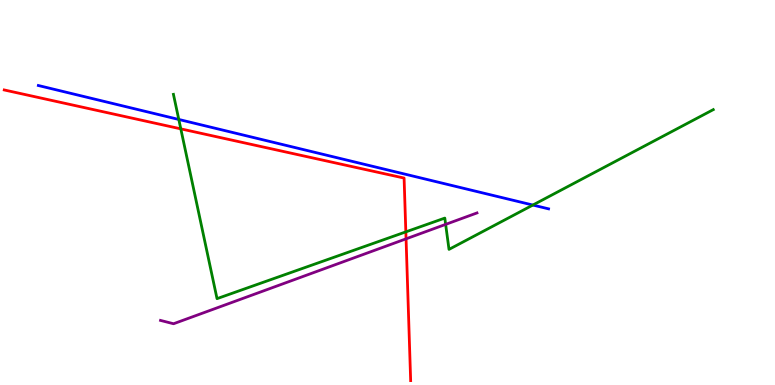[{'lines': ['blue', 'red'], 'intersections': []}, {'lines': ['green', 'red'], 'intersections': [{'x': 2.33, 'y': 6.65}, {'x': 5.24, 'y': 3.98}]}, {'lines': ['purple', 'red'], 'intersections': [{'x': 5.24, 'y': 3.8}]}, {'lines': ['blue', 'green'], 'intersections': [{'x': 2.31, 'y': 6.9}, {'x': 6.88, 'y': 4.67}]}, {'lines': ['blue', 'purple'], 'intersections': []}, {'lines': ['green', 'purple'], 'intersections': [{'x': 5.75, 'y': 4.17}]}]